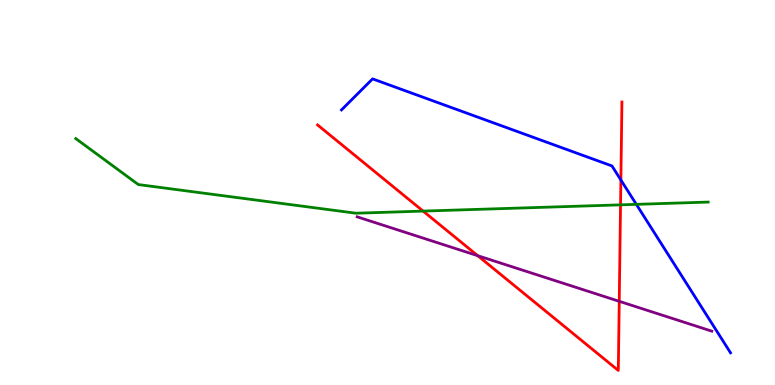[{'lines': ['blue', 'red'], 'intersections': [{'x': 8.01, 'y': 5.32}]}, {'lines': ['green', 'red'], 'intersections': [{'x': 5.46, 'y': 4.52}, {'x': 8.01, 'y': 4.68}]}, {'lines': ['purple', 'red'], 'intersections': [{'x': 6.16, 'y': 3.36}, {'x': 7.99, 'y': 2.17}]}, {'lines': ['blue', 'green'], 'intersections': [{'x': 8.21, 'y': 4.69}]}, {'lines': ['blue', 'purple'], 'intersections': []}, {'lines': ['green', 'purple'], 'intersections': []}]